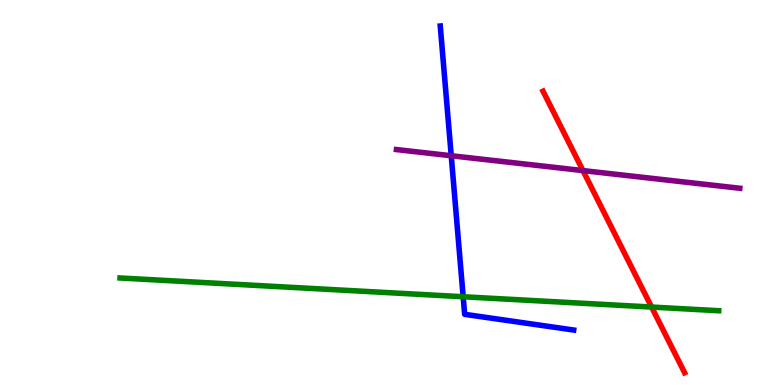[{'lines': ['blue', 'red'], 'intersections': []}, {'lines': ['green', 'red'], 'intersections': [{'x': 8.41, 'y': 2.02}]}, {'lines': ['purple', 'red'], 'intersections': [{'x': 7.52, 'y': 5.57}]}, {'lines': ['blue', 'green'], 'intersections': [{'x': 5.98, 'y': 2.29}]}, {'lines': ['blue', 'purple'], 'intersections': [{'x': 5.82, 'y': 5.95}]}, {'lines': ['green', 'purple'], 'intersections': []}]